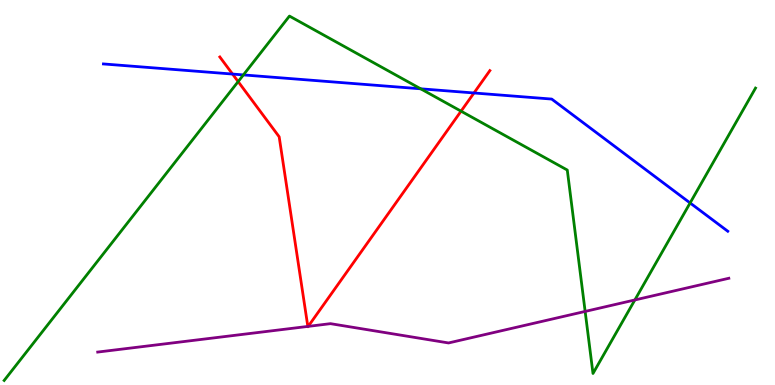[{'lines': ['blue', 'red'], 'intersections': [{'x': 3.0, 'y': 8.08}, {'x': 6.12, 'y': 7.58}]}, {'lines': ['green', 'red'], 'intersections': [{'x': 3.07, 'y': 7.88}, {'x': 5.95, 'y': 7.11}]}, {'lines': ['purple', 'red'], 'intersections': [{'x': 3.97, 'y': 1.52}, {'x': 3.98, 'y': 1.52}]}, {'lines': ['blue', 'green'], 'intersections': [{'x': 3.14, 'y': 8.05}, {'x': 5.43, 'y': 7.69}, {'x': 8.9, 'y': 4.73}]}, {'lines': ['blue', 'purple'], 'intersections': []}, {'lines': ['green', 'purple'], 'intersections': [{'x': 7.55, 'y': 1.91}, {'x': 8.19, 'y': 2.21}]}]